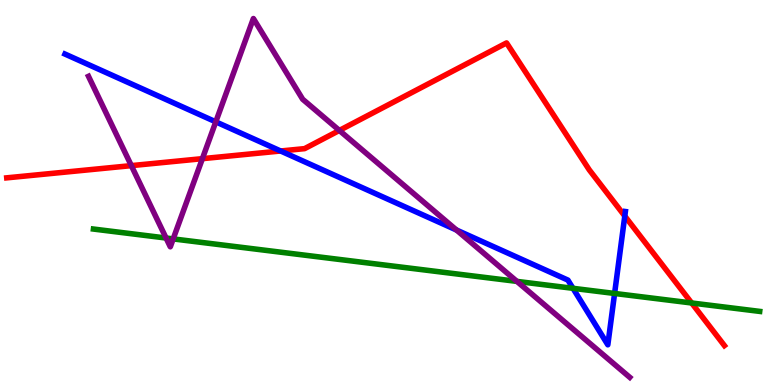[{'lines': ['blue', 'red'], 'intersections': [{'x': 3.62, 'y': 6.08}, {'x': 8.06, 'y': 4.39}]}, {'lines': ['green', 'red'], 'intersections': [{'x': 8.92, 'y': 2.13}]}, {'lines': ['purple', 'red'], 'intersections': [{'x': 1.69, 'y': 5.7}, {'x': 2.61, 'y': 5.88}, {'x': 4.38, 'y': 6.61}]}, {'lines': ['blue', 'green'], 'intersections': [{'x': 7.39, 'y': 2.51}, {'x': 7.93, 'y': 2.38}]}, {'lines': ['blue', 'purple'], 'intersections': [{'x': 2.78, 'y': 6.84}, {'x': 5.89, 'y': 4.03}]}, {'lines': ['green', 'purple'], 'intersections': [{'x': 2.14, 'y': 3.82}, {'x': 2.23, 'y': 3.79}, {'x': 6.67, 'y': 2.69}]}]